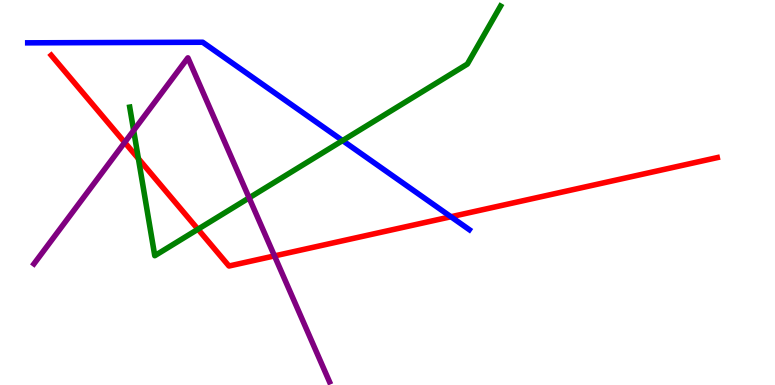[{'lines': ['blue', 'red'], 'intersections': [{'x': 5.82, 'y': 4.37}]}, {'lines': ['green', 'red'], 'intersections': [{'x': 1.79, 'y': 5.88}, {'x': 2.55, 'y': 4.05}]}, {'lines': ['purple', 'red'], 'intersections': [{'x': 1.61, 'y': 6.3}, {'x': 3.54, 'y': 3.35}]}, {'lines': ['blue', 'green'], 'intersections': [{'x': 4.42, 'y': 6.35}]}, {'lines': ['blue', 'purple'], 'intersections': []}, {'lines': ['green', 'purple'], 'intersections': [{'x': 1.72, 'y': 6.61}, {'x': 3.21, 'y': 4.86}]}]